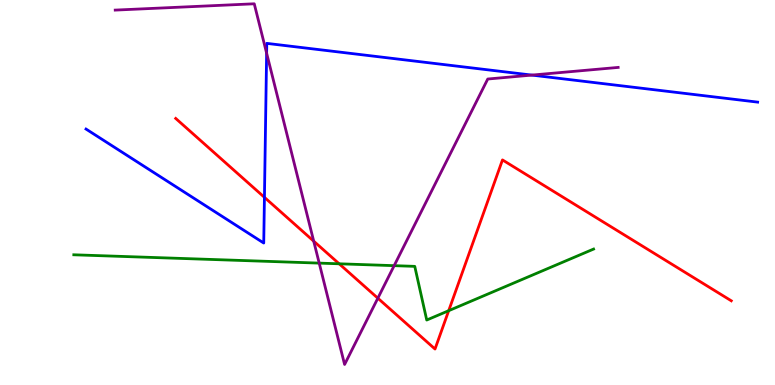[{'lines': ['blue', 'red'], 'intersections': [{'x': 3.41, 'y': 4.87}]}, {'lines': ['green', 'red'], 'intersections': [{'x': 4.38, 'y': 3.15}, {'x': 5.79, 'y': 1.93}]}, {'lines': ['purple', 'red'], 'intersections': [{'x': 4.05, 'y': 3.74}, {'x': 4.88, 'y': 2.25}]}, {'lines': ['blue', 'green'], 'intersections': []}, {'lines': ['blue', 'purple'], 'intersections': [{'x': 3.44, 'y': 8.62}, {'x': 6.86, 'y': 8.05}]}, {'lines': ['green', 'purple'], 'intersections': [{'x': 4.12, 'y': 3.17}, {'x': 5.09, 'y': 3.1}]}]